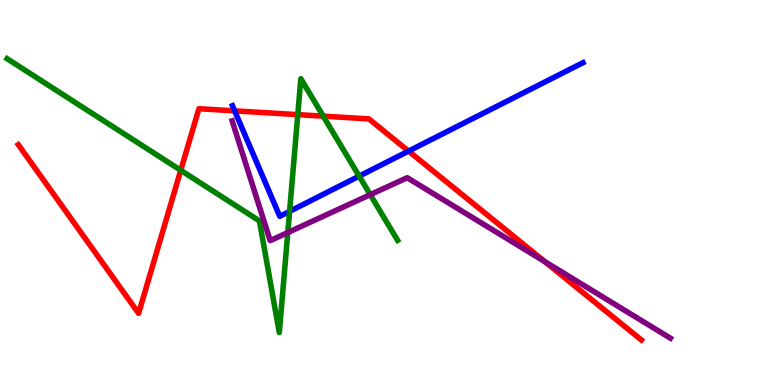[{'lines': ['blue', 'red'], 'intersections': [{'x': 3.03, 'y': 7.12}, {'x': 5.27, 'y': 6.08}]}, {'lines': ['green', 'red'], 'intersections': [{'x': 2.33, 'y': 5.58}, {'x': 3.84, 'y': 7.02}, {'x': 4.17, 'y': 6.98}]}, {'lines': ['purple', 'red'], 'intersections': [{'x': 7.03, 'y': 3.21}]}, {'lines': ['blue', 'green'], 'intersections': [{'x': 3.74, 'y': 4.51}, {'x': 4.63, 'y': 5.43}]}, {'lines': ['blue', 'purple'], 'intersections': []}, {'lines': ['green', 'purple'], 'intersections': [{'x': 3.71, 'y': 3.96}, {'x': 4.78, 'y': 4.94}]}]